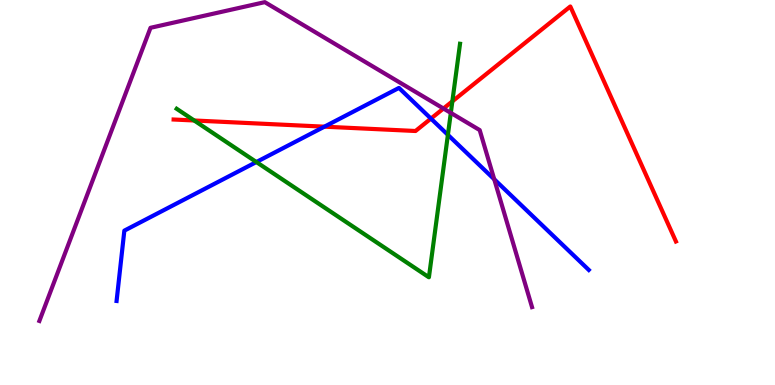[{'lines': ['blue', 'red'], 'intersections': [{'x': 4.19, 'y': 6.71}, {'x': 5.56, 'y': 6.92}]}, {'lines': ['green', 'red'], 'intersections': [{'x': 2.51, 'y': 6.87}, {'x': 5.84, 'y': 7.37}]}, {'lines': ['purple', 'red'], 'intersections': [{'x': 5.72, 'y': 7.18}]}, {'lines': ['blue', 'green'], 'intersections': [{'x': 3.31, 'y': 5.79}, {'x': 5.78, 'y': 6.5}]}, {'lines': ['blue', 'purple'], 'intersections': [{'x': 6.38, 'y': 5.34}]}, {'lines': ['green', 'purple'], 'intersections': [{'x': 5.82, 'y': 7.07}]}]